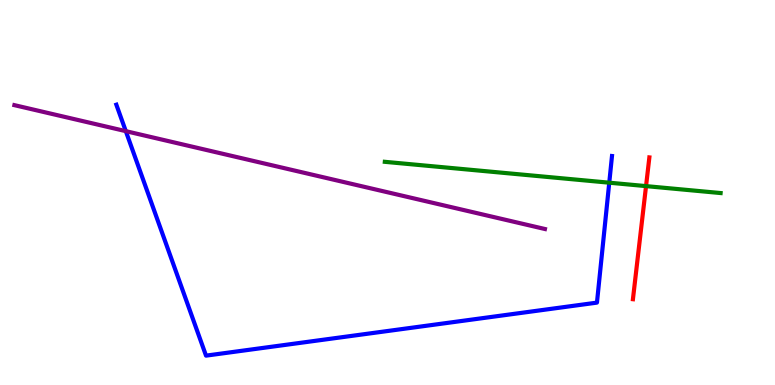[{'lines': ['blue', 'red'], 'intersections': []}, {'lines': ['green', 'red'], 'intersections': [{'x': 8.34, 'y': 5.17}]}, {'lines': ['purple', 'red'], 'intersections': []}, {'lines': ['blue', 'green'], 'intersections': [{'x': 7.86, 'y': 5.25}]}, {'lines': ['blue', 'purple'], 'intersections': [{'x': 1.62, 'y': 6.59}]}, {'lines': ['green', 'purple'], 'intersections': []}]